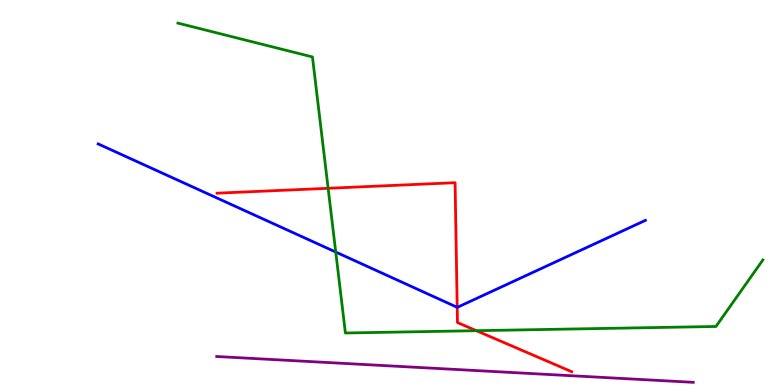[{'lines': ['blue', 'red'], 'intersections': [{'x': 5.9, 'y': 2.02}]}, {'lines': ['green', 'red'], 'intersections': [{'x': 4.23, 'y': 5.11}, {'x': 6.15, 'y': 1.41}]}, {'lines': ['purple', 'red'], 'intersections': []}, {'lines': ['blue', 'green'], 'intersections': [{'x': 4.33, 'y': 3.45}]}, {'lines': ['blue', 'purple'], 'intersections': []}, {'lines': ['green', 'purple'], 'intersections': []}]